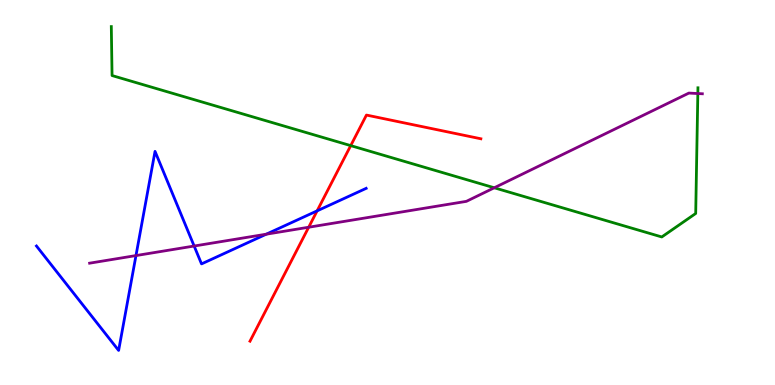[{'lines': ['blue', 'red'], 'intersections': [{'x': 4.09, 'y': 4.52}]}, {'lines': ['green', 'red'], 'intersections': [{'x': 4.53, 'y': 6.22}]}, {'lines': ['purple', 'red'], 'intersections': [{'x': 3.98, 'y': 4.1}]}, {'lines': ['blue', 'green'], 'intersections': []}, {'lines': ['blue', 'purple'], 'intersections': [{'x': 1.75, 'y': 3.36}, {'x': 2.51, 'y': 3.61}, {'x': 3.44, 'y': 3.92}]}, {'lines': ['green', 'purple'], 'intersections': [{'x': 6.38, 'y': 5.12}, {'x': 9.0, 'y': 7.57}]}]